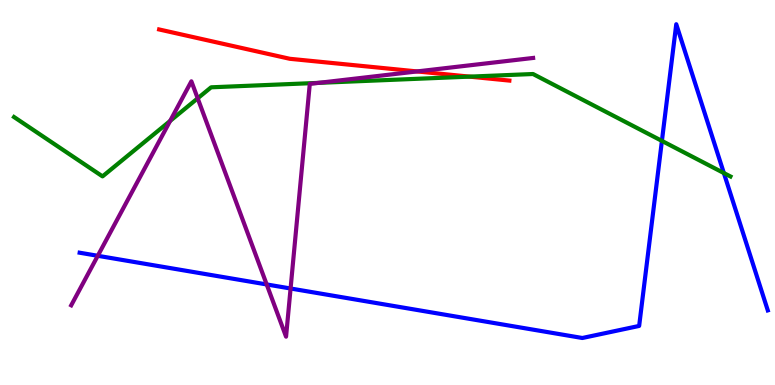[{'lines': ['blue', 'red'], 'intersections': []}, {'lines': ['green', 'red'], 'intersections': [{'x': 6.06, 'y': 8.01}]}, {'lines': ['purple', 'red'], 'intersections': [{'x': 5.38, 'y': 8.14}]}, {'lines': ['blue', 'green'], 'intersections': [{'x': 8.54, 'y': 6.34}, {'x': 9.34, 'y': 5.51}]}, {'lines': ['blue', 'purple'], 'intersections': [{'x': 1.26, 'y': 3.36}, {'x': 3.44, 'y': 2.61}, {'x': 3.75, 'y': 2.51}]}, {'lines': ['green', 'purple'], 'intersections': [{'x': 2.2, 'y': 6.86}, {'x': 2.55, 'y': 7.45}, {'x': 4.11, 'y': 7.85}]}]